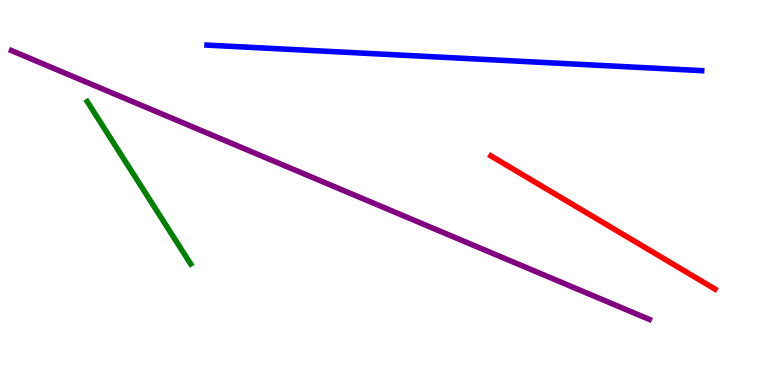[{'lines': ['blue', 'red'], 'intersections': []}, {'lines': ['green', 'red'], 'intersections': []}, {'lines': ['purple', 'red'], 'intersections': []}, {'lines': ['blue', 'green'], 'intersections': []}, {'lines': ['blue', 'purple'], 'intersections': []}, {'lines': ['green', 'purple'], 'intersections': []}]